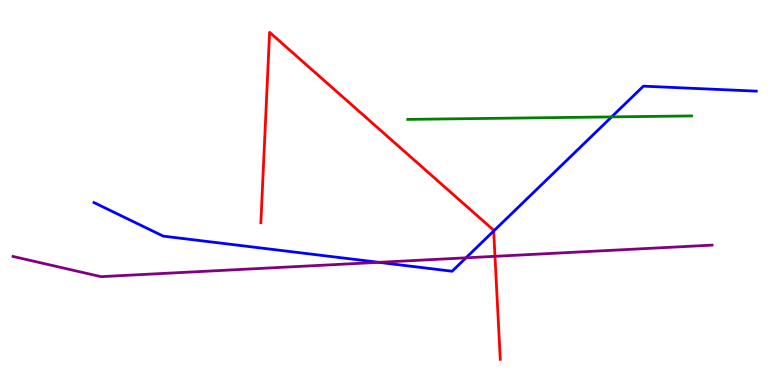[{'lines': ['blue', 'red'], 'intersections': [{'x': 6.37, 'y': 4.0}]}, {'lines': ['green', 'red'], 'intersections': []}, {'lines': ['purple', 'red'], 'intersections': [{'x': 6.39, 'y': 3.34}]}, {'lines': ['blue', 'green'], 'intersections': [{'x': 7.89, 'y': 6.96}]}, {'lines': ['blue', 'purple'], 'intersections': [{'x': 4.89, 'y': 3.19}, {'x': 6.01, 'y': 3.3}]}, {'lines': ['green', 'purple'], 'intersections': []}]